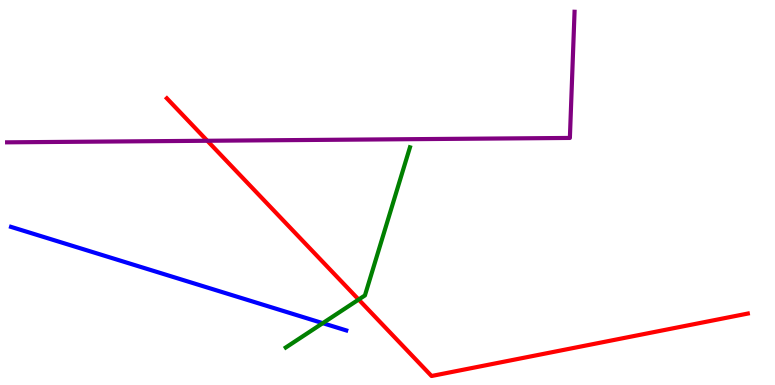[{'lines': ['blue', 'red'], 'intersections': []}, {'lines': ['green', 'red'], 'intersections': [{'x': 4.63, 'y': 2.22}]}, {'lines': ['purple', 'red'], 'intersections': [{'x': 2.67, 'y': 6.34}]}, {'lines': ['blue', 'green'], 'intersections': [{'x': 4.16, 'y': 1.61}]}, {'lines': ['blue', 'purple'], 'intersections': []}, {'lines': ['green', 'purple'], 'intersections': []}]